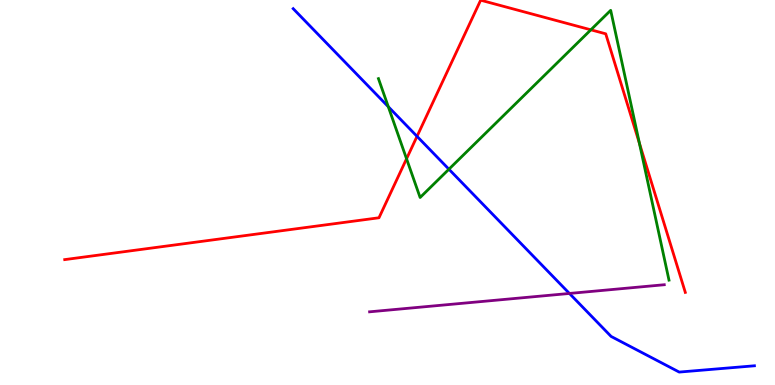[{'lines': ['blue', 'red'], 'intersections': [{'x': 5.38, 'y': 6.46}]}, {'lines': ['green', 'red'], 'intersections': [{'x': 5.25, 'y': 5.88}, {'x': 7.62, 'y': 9.23}, {'x': 8.25, 'y': 6.28}]}, {'lines': ['purple', 'red'], 'intersections': []}, {'lines': ['blue', 'green'], 'intersections': [{'x': 5.01, 'y': 7.23}, {'x': 5.79, 'y': 5.6}]}, {'lines': ['blue', 'purple'], 'intersections': [{'x': 7.35, 'y': 2.38}]}, {'lines': ['green', 'purple'], 'intersections': []}]